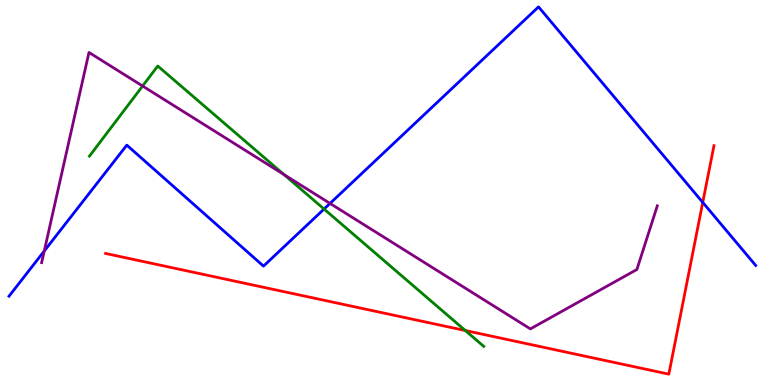[{'lines': ['blue', 'red'], 'intersections': [{'x': 9.07, 'y': 4.74}]}, {'lines': ['green', 'red'], 'intersections': [{'x': 6.0, 'y': 1.41}]}, {'lines': ['purple', 'red'], 'intersections': []}, {'lines': ['blue', 'green'], 'intersections': [{'x': 4.18, 'y': 4.57}]}, {'lines': ['blue', 'purple'], 'intersections': [{'x': 0.571, 'y': 3.48}, {'x': 4.26, 'y': 4.72}]}, {'lines': ['green', 'purple'], 'intersections': [{'x': 1.84, 'y': 7.77}, {'x': 3.66, 'y': 5.46}]}]